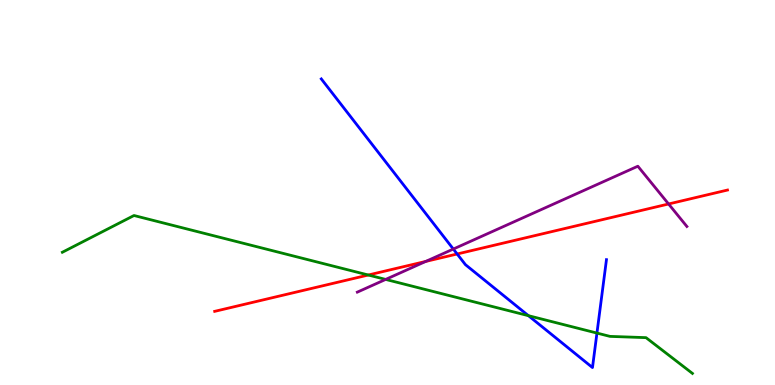[{'lines': ['blue', 'red'], 'intersections': [{'x': 5.9, 'y': 3.4}]}, {'lines': ['green', 'red'], 'intersections': [{'x': 4.75, 'y': 2.86}]}, {'lines': ['purple', 'red'], 'intersections': [{'x': 5.49, 'y': 3.21}, {'x': 8.63, 'y': 4.7}]}, {'lines': ['blue', 'green'], 'intersections': [{'x': 6.82, 'y': 1.8}, {'x': 7.7, 'y': 1.35}]}, {'lines': ['blue', 'purple'], 'intersections': [{'x': 5.85, 'y': 3.53}]}, {'lines': ['green', 'purple'], 'intersections': [{'x': 4.98, 'y': 2.74}]}]